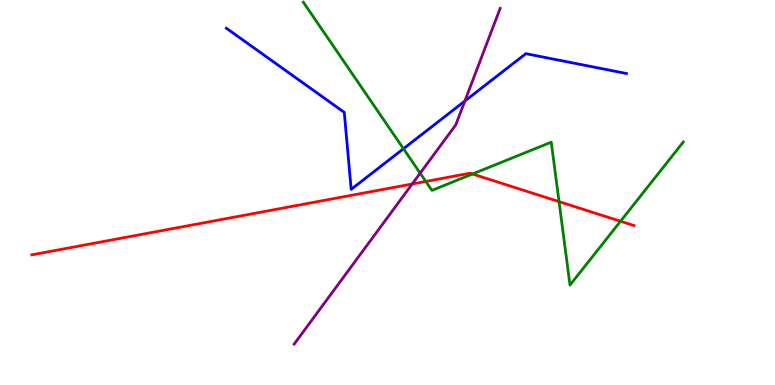[{'lines': ['blue', 'red'], 'intersections': []}, {'lines': ['green', 'red'], 'intersections': [{'x': 5.49, 'y': 5.29}, {'x': 6.1, 'y': 5.48}, {'x': 7.21, 'y': 4.76}, {'x': 8.01, 'y': 4.25}]}, {'lines': ['purple', 'red'], 'intersections': [{'x': 5.32, 'y': 5.22}]}, {'lines': ['blue', 'green'], 'intersections': [{'x': 5.21, 'y': 6.14}]}, {'lines': ['blue', 'purple'], 'intersections': [{'x': 6.0, 'y': 7.38}]}, {'lines': ['green', 'purple'], 'intersections': [{'x': 5.42, 'y': 5.5}]}]